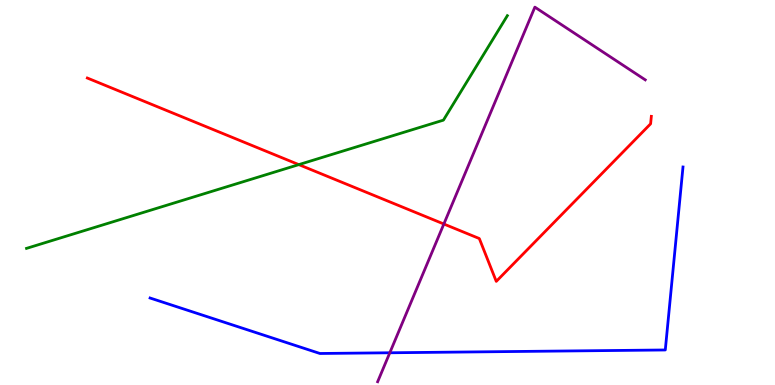[{'lines': ['blue', 'red'], 'intersections': []}, {'lines': ['green', 'red'], 'intersections': [{'x': 3.86, 'y': 5.72}]}, {'lines': ['purple', 'red'], 'intersections': [{'x': 5.73, 'y': 4.18}]}, {'lines': ['blue', 'green'], 'intersections': []}, {'lines': ['blue', 'purple'], 'intersections': [{'x': 5.03, 'y': 0.837}]}, {'lines': ['green', 'purple'], 'intersections': []}]